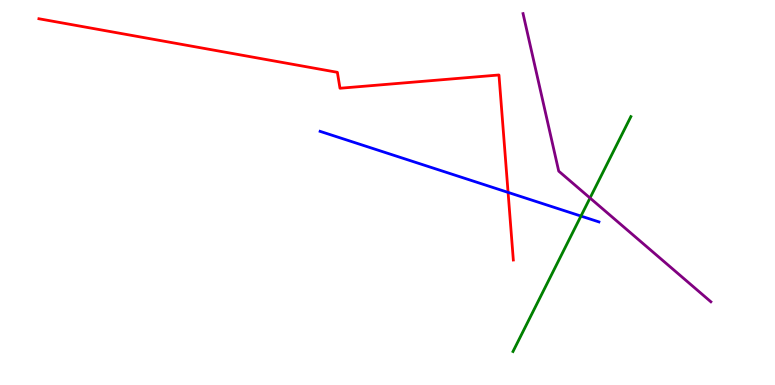[{'lines': ['blue', 'red'], 'intersections': [{'x': 6.56, 'y': 5.0}]}, {'lines': ['green', 'red'], 'intersections': []}, {'lines': ['purple', 'red'], 'intersections': []}, {'lines': ['blue', 'green'], 'intersections': [{'x': 7.5, 'y': 4.39}]}, {'lines': ['blue', 'purple'], 'intersections': []}, {'lines': ['green', 'purple'], 'intersections': [{'x': 7.61, 'y': 4.86}]}]